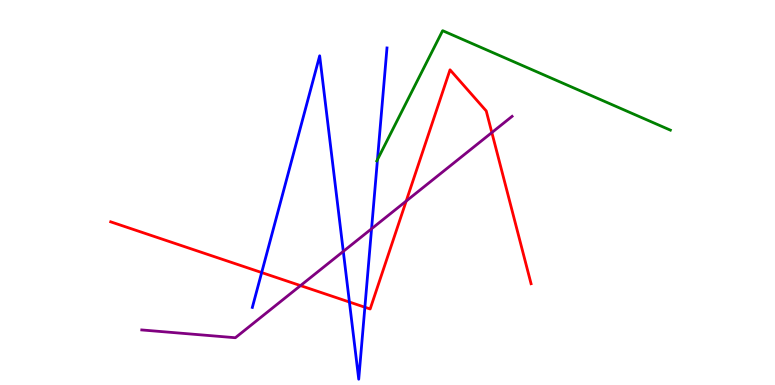[{'lines': ['blue', 'red'], 'intersections': [{'x': 3.38, 'y': 2.92}, {'x': 4.51, 'y': 2.16}, {'x': 4.71, 'y': 2.02}]}, {'lines': ['green', 'red'], 'intersections': []}, {'lines': ['purple', 'red'], 'intersections': [{'x': 3.88, 'y': 2.58}, {'x': 5.24, 'y': 4.78}, {'x': 6.35, 'y': 6.56}]}, {'lines': ['blue', 'green'], 'intersections': [{'x': 4.87, 'y': 5.85}]}, {'lines': ['blue', 'purple'], 'intersections': [{'x': 4.43, 'y': 3.47}, {'x': 4.79, 'y': 4.06}]}, {'lines': ['green', 'purple'], 'intersections': []}]